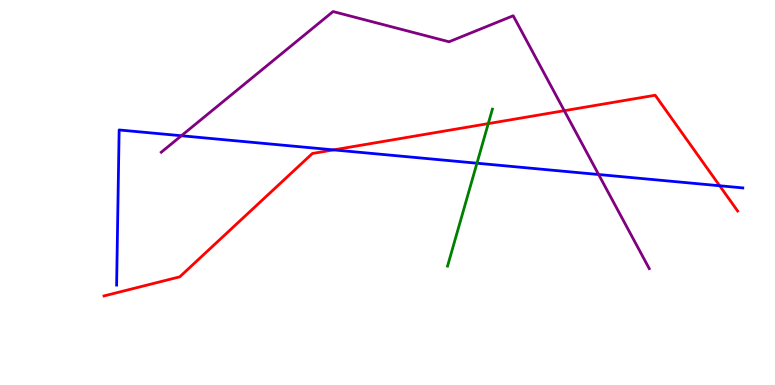[{'lines': ['blue', 'red'], 'intersections': [{'x': 4.3, 'y': 6.11}, {'x': 9.29, 'y': 5.18}]}, {'lines': ['green', 'red'], 'intersections': [{'x': 6.3, 'y': 6.79}]}, {'lines': ['purple', 'red'], 'intersections': [{'x': 7.28, 'y': 7.13}]}, {'lines': ['blue', 'green'], 'intersections': [{'x': 6.15, 'y': 5.76}]}, {'lines': ['blue', 'purple'], 'intersections': [{'x': 2.34, 'y': 6.47}, {'x': 7.72, 'y': 5.47}]}, {'lines': ['green', 'purple'], 'intersections': []}]